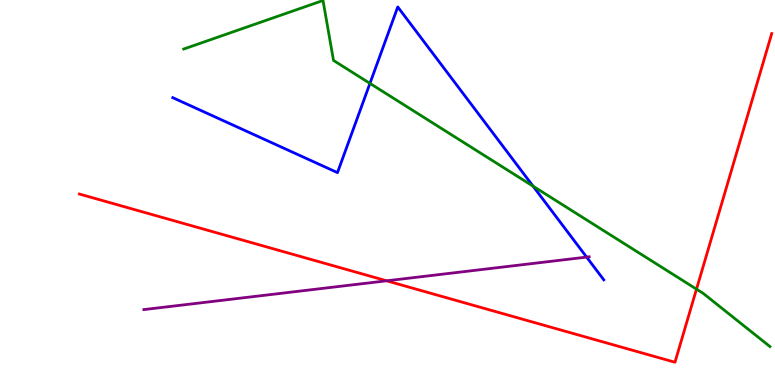[{'lines': ['blue', 'red'], 'intersections': []}, {'lines': ['green', 'red'], 'intersections': [{'x': 8.99, 'y': 2.49}]}, {'lines': ['purple', 'red'], 'intersections': [{'x': 4.99, 'y': 2.71}]}, {'lines': ['blue', 'green'], 'intersections': [{'x': 4.77, 'y': 7.83}, {'x': 6.88, 'y': 5.16}]}, {'lines': ['blue', 'purple'], 'intersections': [{'x': 7.57, 'y': 3.32}]}, {'lines': ['green', 'purple'], 'intersections': []}]